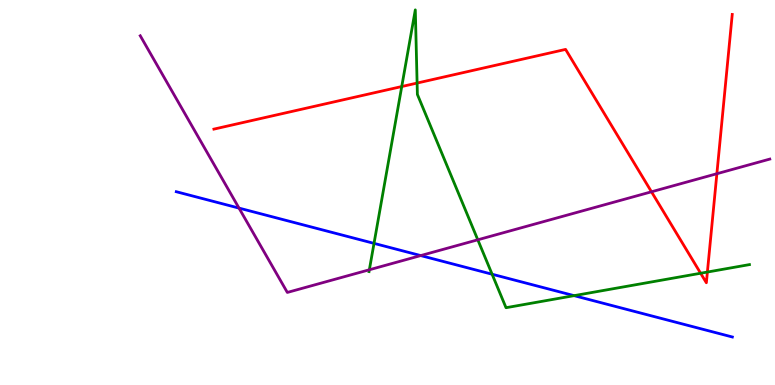[{'lines': ['blue', 'red'], 'intersections': []}, {'lines': ['green', 'red'], 'intersections': [{'x': 5.18, 'y': 7.75}, {'x': 5.38, 'y': 7.84}, {'x': 9.04, 'y': 2.9}, {'x': 9.13, 'y': 2.93}]}, {'lines': ['purple', 'red'], 'intersections': [{'x': 8.41, 'y': 5.02}, {'x': 9.25, 'y': 5.49}]}, {'lines': ['blue', 'green'], 'intersections': [{'x': 4.83, 'y': 3.68}, {'x': 6.35, 'y': 2.88}, {'x': 7.41, 'y': 2.32}]}, {'lines': ['blue', 'purple'], 'intersections': [{'x': 3.08, 'y': 4.59}, {'x': 5.43, 'y': 3.36}]}, {'lines': ['green', 'purple'], 'intersections': [{'x': 4.77, 'y': 2.99}, {'x': 6.17, 'y': 3.77}]}]